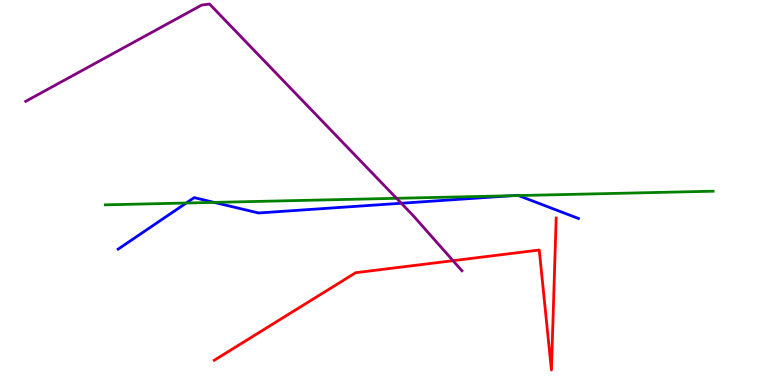[{'lines': ['blue', 'red'], 'intersections': []}, {'lines': ['green', 'red'], 'intersections': []}, {'lines': ['purple', 'red'], 'intersections': [{'x': 5.85, 'y': 3.23}]}, {'lines': ['blue', 'green'], 'intersections': [{'x': 2.4, 'y': 4.73}, {'x': 2.76, 'y': 4.74}, {'x': 6.6, 'y': 4.92}, {'x': 6.69, 'y': 4.92}]}, {'lines': ['blue', 'purple'], 'intersections': [{'x': 5.18, 'y': 4.72}]}, {'lines': ['green', 'purple'], 'intersections': [{'x': 5.12, 'y': 4.85}]}]